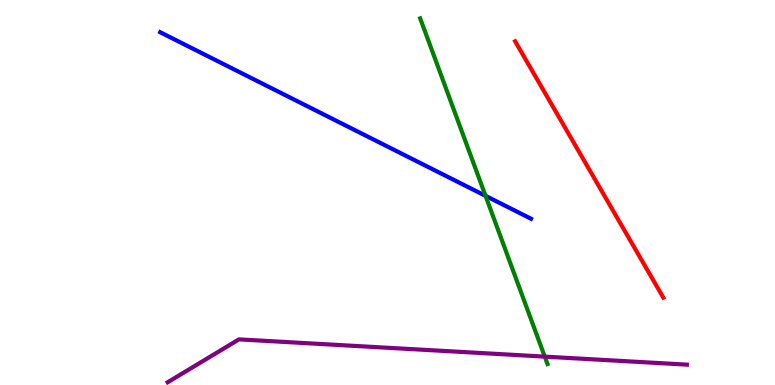[{'lines': ['blue', 'red'], 'intersections': []}, {'lines': ['green', 'red'], 'intersections': []}, {'lines': ['purple', 'red'], 'intersections': []}, {'lines': ['blue', 'green'], 'intersections': [{'x': 6.27, 'y': 4.91}]}, {'lines': ['blue', 'purple'], 'intersections': []}, {'lines': ['green', 'purple'], 'intersections': [{'x': 7.03, 'y': 0.737}]}]